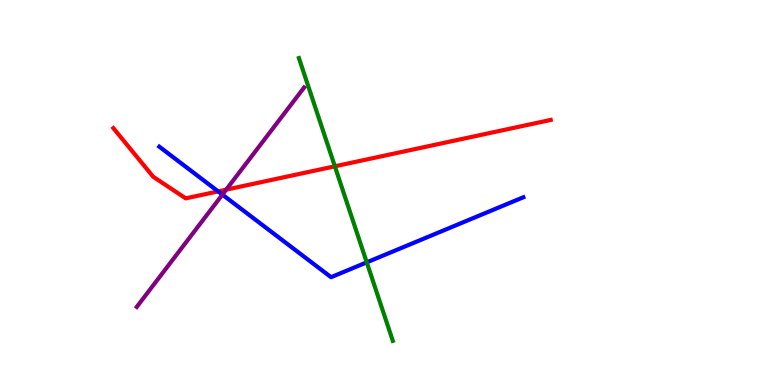[{'lines': ['blue', 'red'], 'intersections': [{'x': 2.81, 'y': 5.03}]}, {'lines': ['green', 'red'], 'intersections': [{'x': 4.32, 'y': 5.68}]}, {'lines': ['purple', 'red'], 'intersections': [{'x': 2.92, 'y': 5.07}]}, {'lines': ['blue', 'green'], 'intersections': [{'x': 4.73, 'y': 3.19}]}, {'lines': ['blue', 'purple'], 'intersections': [{'x': 2.87, 'y': 4.94}]}, {'lines': ['green', 'purple'], 'intersections': []}]